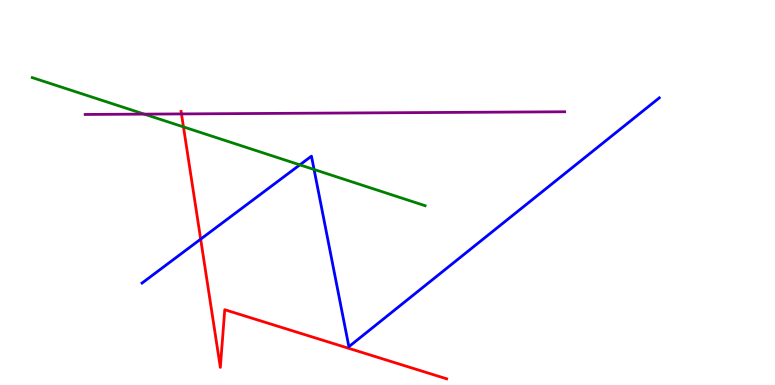[{'lines': ['blue', 'red'], 'intersections': [{'x': 2.59, 'y': 3.79}]}, {'lines': ['green', 'red'], 'intersections': [{'x': 2.37, 'y': 6.7}]}, {'lines': ['purple', 'red'], 'intersections': [{'x': 2.34, 'y': 7.04}]}, {'lines': ['blue', 'green'], 'intersections': [{'x': 3.87, 'y': 5.72}, {'x': 4.05, 'y': 5.6}]}, {'lines': ['blue', 'purple'], 'intersections': []}, {'lines': ['green', 'purple'], 'intersections': [{'x': 1.86, 'y': 7.04}]}]